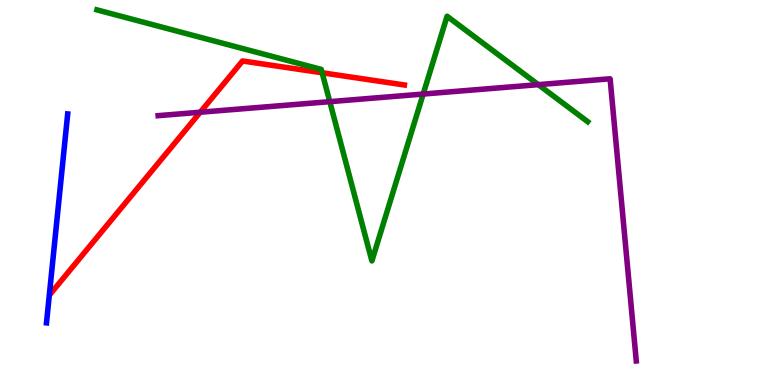[{'lines': ['blue', 'red'], 'intersections': []}, {'lines': ['green', 'red'], 'intersections': [{'x': 4.16, 'y': 8.11}]}, {'lines': ['purple', 'red'], 'intersections': [{'x': 2.58, 'y': 7.08}]}, {'lines': ['blue', 'green'], 'intersections': []}, {'lines': ['blue', 'purple'], 'intersections': []}, {'lines': ['green', 'purple'], 'intersections': [{'x': 4.26, 'y': 7.36}, {'x': 5.46, 'y': 7.56}, {'x': 6.95, 'y': 7.8}]}]